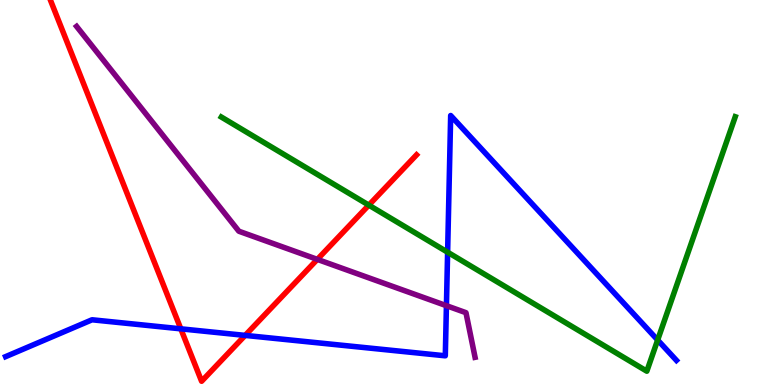[{'lines': ['blue', 'red'], 'intersections': [{'x': 2.33, 'y': 1.46}, {'x': 3.16, 'y': 1.29}]}, {'lines': ['green', 'red'], 'intersections': [{'x': 4.76, 'y': 4.67}]}, {'lines': ['purple', 'red'], 'intersections': [{'x': 4.09, 'y': 3.26}]}, {'lines': ['blue', 'green'], 'intersections': [{'x': 5.78, 'y': 3.45}, {'x': 8.49, 'y': 1.17}]}, {'lines': ['blue', 'purple'], 'intersections': [{'x': 5.76, 'y': 2.06}]}, {'lines': ['green', 'purple'], 'intersections': []}]